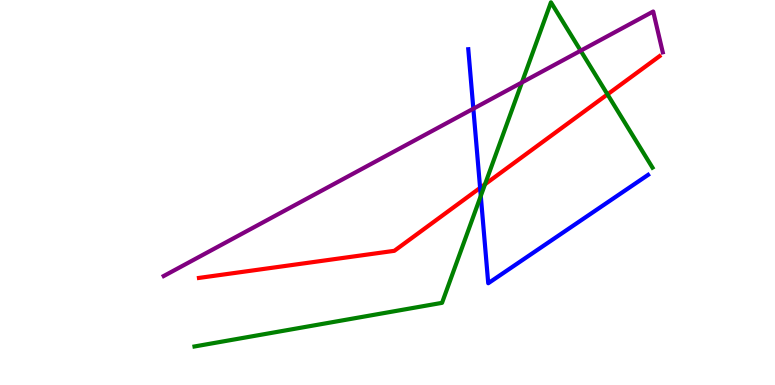[{'lines': ['blue', 'red'], 'intersections': [{'x': 6.19, 'y': 5.12}]}, {'lines': ['green', 'red'], 'intersections': [{'x': 6.26, 'y': 5.21}, {'x': 7.84, 'y': 7.55}]}, {'lines': ['purple', 'red'], 'intersections': []}, {'lines': ['blue', 'green'], 'intersections': [{'x': 6.2, 'y': 4.91}]}, {'lines': ['blue', 'purple'], 'intersections': [{'x': 6.11, 'y': 7.18}]}, {'lines': ['green', 'purple'], 'intersections': [{'x': 6.73, 'y': 7.86}, {'x': 7.49, 'y': 8.68}]}]